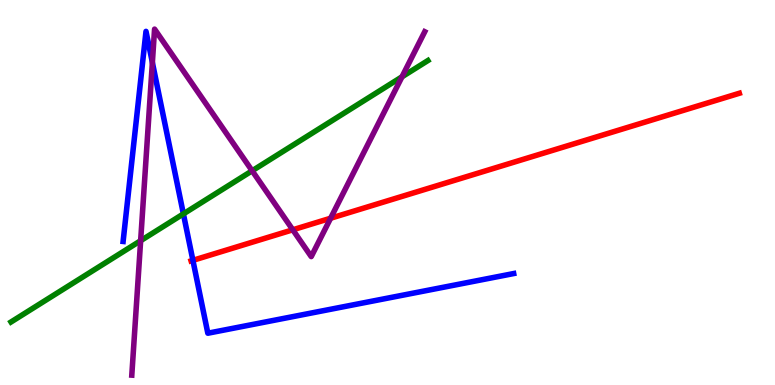[{'lines': ['blue', 'red'], 'intersections': [{'x': 2.49, 'y': 3.24}]}, {'lines': ['green', 'red'], 'intersections': []}, {'lines': ['purple', 'red'], 'intersections': [{'x': 3.78, 'y': 4.03}, {'x': 4.27, 'y': 4.33}]}, {'lines': ['blue', 'green'], 'intersections': [{'x': 2.37, 'y': 4.44}]}, {'lines': ['blue', 'purple'], 'intersections': [{'x': 1.97, 'y': 8.38}]}, {'lines': ['green', 'purple'], 'intersections': [{'x': 1.81, 'y': 3.75}, {'x': 3.25, 'y': 5.56}, {'x': 5.19, 'y': 8.0}]}]